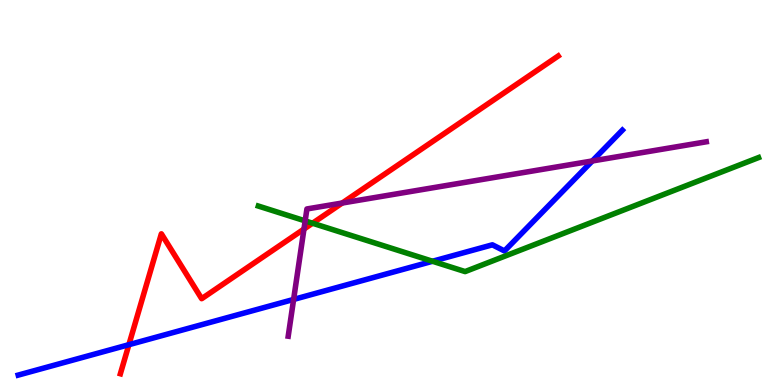[{'lines': ['blue', 'red'], 'intersections': [{'x': 1.66, 'y': 1.05}]}, {'lines': ['green', 'red'], 'intersections': [{'x': 4.03, 'y': 4.2}]}, {'lines': ['purple', 'red'], 'intersections': [{'x': 3.92, 'y': 4.05}, {'x': 4.42, 'y': 4.73}]}, {'lines': ['blue', 'green'], 'intersections': [{'x': 5.58, 'y': 3.21}]}, {'lines': ['blue', 'purple'], 'intersections': [{'x': 3.79, 'y': 2.22}, {'x': 7.64, 'y': 5.82}]}, {'lines': ['green', 'purple'], 'intersections': [{'x': 3.94, 'y': 4.26}]}]